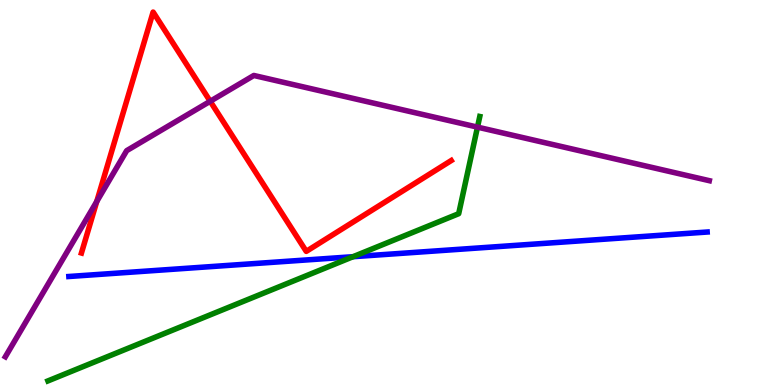[{'lines': ['blue', 'red'], 'intersections': []}, {'lines': ['green', 'red'], 'intersections': []}, {'lines': ['purple', 'red'], 'intersections': [{'x': 1.25, 'y': 4.77}, {'x': 2.71, 'y': 7.37}]}, {'lines': ['blue', 'green'], 'intersections': [{'x': 4.56, 'y': 3.33}]}, {'lines': ['blue', 'purple'], 'intersections': []}, {'lines': ['green', 'purple'], 'intersections': [{'x': 6.16, 'y': 6.7}]}]